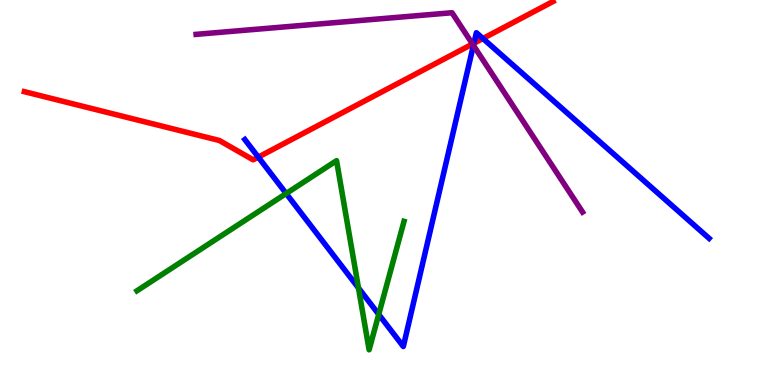[{'lines': ['blue', 'red'], 'intersections': [{'x': 3.33, 'y': 5.92}, {'x': 6.11, 'y': 8.88}, {'x': 6.23, 'y': 9.0}]}, {'lines': ['green', 'red'], 'intersections': []}, {'lines': ['purple', 'red'], 'intersections': [{'x': 6.1, 'y': 8.86}]}, {'lines': ['blue', 'green'], 'intersections': [{'x': 3.69, 'y': 4.97}, {'x': 4.63, 'y': 2.52}, {'x': 4.89, 'y': 1.83}]}, {'lines': ['blue', 'purple'], 'intersections': [{'x': 6.11, 'y': 8.82}]}, {'lines': ['green', 'purple'], 'intersections': []}]